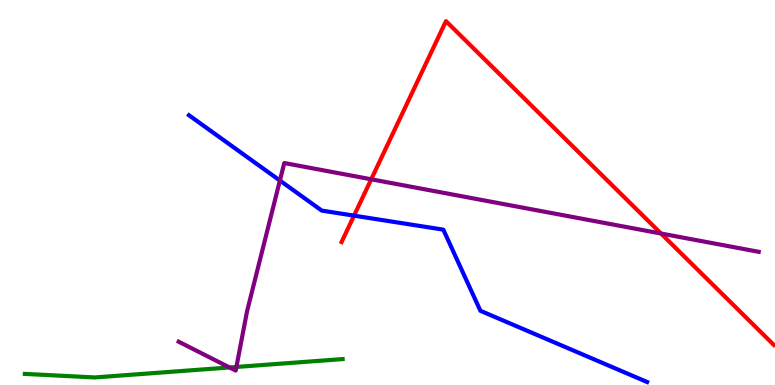[{'lines': ['blue', 'red'], 'intersections': [{'x': 4.57, 'y': 4.4}]}, {'lines': ['green', 'red'], 'intersections': []}, {'lines': ['purple', 'red'], 'intersections': [{'x': 4.79, 'y': 5.34}, {'x': 8.53, 'y': 3.93}]}, {'lines': ['blue', 'green'], 'intersections': []}, {'lines': ['blue', 'purple'], 'intersections': [{'x': 3.61, 'y': 5.31}]}, {'lines': ['green', 'purple'], 'intersections': [{'x': 2.96, 'y': 0.456}, {'x': 3.05, 'y': 0.469}]}]